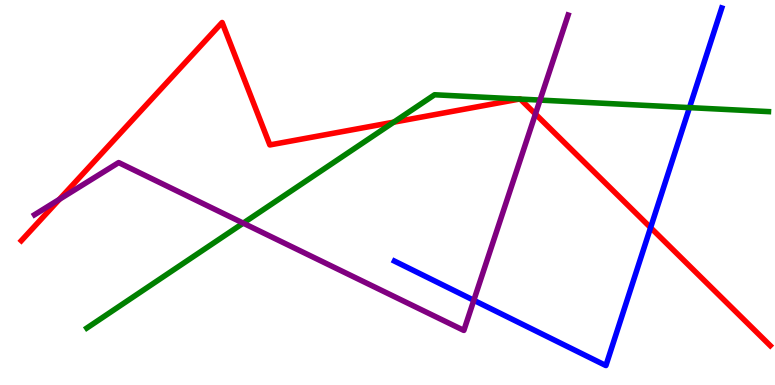[{'lines': ['blue', 'red'], 'intersections': [{'x': 8.39, 'y': 4.09}]}, {'lines': ['green', 'red'], 'intersections': [{'x': 5.08, 'y': 6.83}, {'x': 6.7, 'y': 7.43}, {'x': 6.71, 'y': 7.43}]}, {'lines': ['purple', 'red'], 'intersections': [{'x': 0.766, 'y': 4.82}, {'x': 6.91, 'y': 7.04}]}, {'lines': ['blue', 'green'], 'intersections': [{'x': 8.9, 'y': 7.2}]}, {'lines': ['blue', 'purple'], 'intersections': [{'x': 6.11, 'y': 2.2}]}, {'lines': ['green', 'purple'], 'intersections': [{'x': 3.14, 'y': 4.2}, {'x': 6.97, 'y': 7.4}]}]